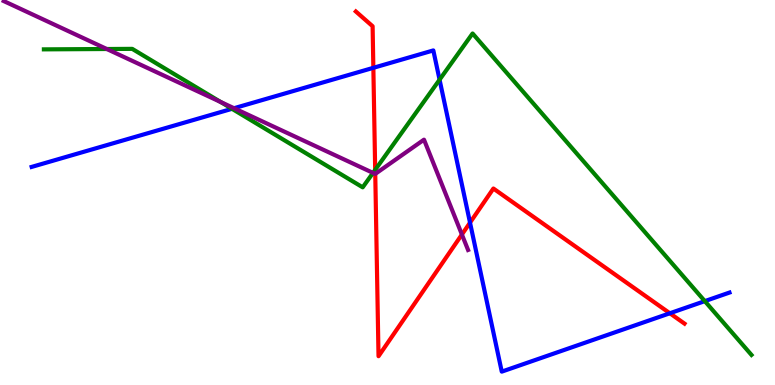[{'lines': ['blue', 'red'], 'intersections': [{'x': 4.82, 'y': 8.24}, {'x': 6.06, 'y': 4.22}, {'x': 8.64, 'y': 1.86}]}, {'lines': ['green', 'red'], 'intersections': [{'x': 4.84, 'y': 5.59}]}, {'lines': ['purple', 'red'], 'intersections': [{'x': 4.84, 'y': 5.48}, {'x': 5.96, 'y': 3.91}]}, {'lines': ['blue', 'green'], 'intersections': [{'x': 2.99, 'y': 7.17}, {'x': 5.67, 'y': 7.93}, {'x': 9.09, 'y': 2.18}]}, {'lines': ['blue', 'purple'], 'intersections': [{'x': 3.02, 'y': 7.19}]}, {'lines': ['green', 'purple'], 'intersections': [{'x': 1.38, 'y': 8.73}, {'x': 2.85, 'y': 7.35}, {'x': 4.81, 'y': 5.51}]}]